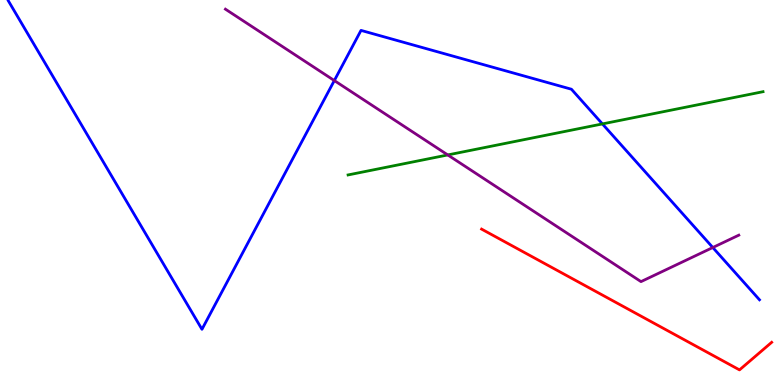[{'lines': ['blue', 'red'], 'intersections': []}, {'lines': ['green', 'red'], 'intersections': []}, {'lines': ['purple', 'red'], 'intersections': []}, {'lines': ['blue', 'green'], 'intersections': [{'x': 7.77, 'y': 6.78}]}, {'lines': ['blue', 'purple'], 'intersections': [{'x': 4.31, 'y': 7.91}, {'x': 9.2, 'y': 3.57}]}, {'lines': ['green', 'purple'], 'intersections': [{'x': 5.78, 'y': 5.98}]}]